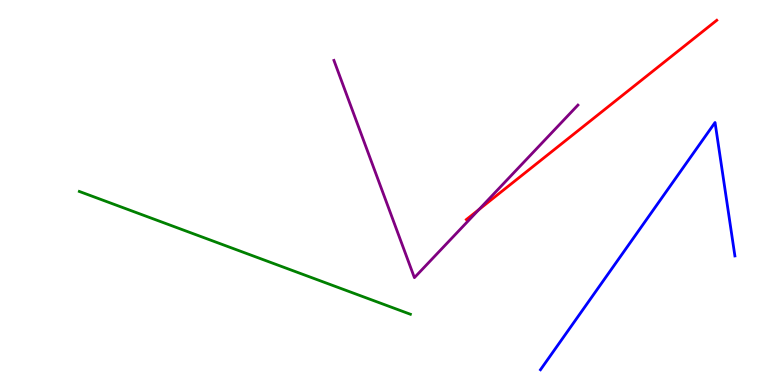[{'lines': ['blue', 'red'], 'intersections': []}, {'lines': ['green', 'red'], 'intersections': []}, {'lines': ['purple', 'red'], 'intersections': [{'x': 6.18, 'y': 4.56}]}, {'lines': ['blue', 'green'], 'intersections': []}, {'lines': ['blue', 'purple'], 'intersections': []}, {'lines': ['green', 'purple'], 'intersections': []}]